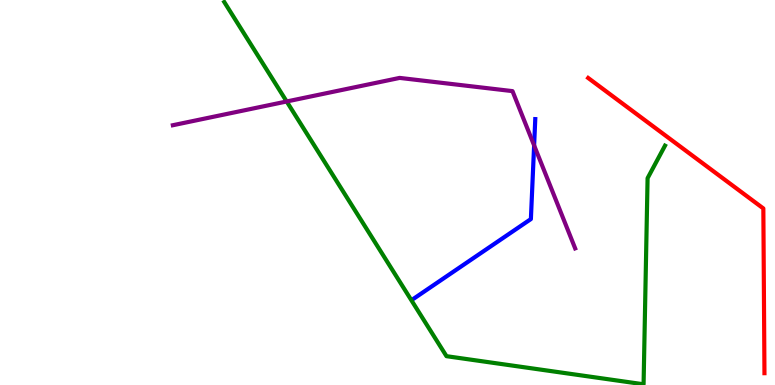[{'lines': ['blue', 'red'], 'intersections': []}, {'lines': ['green', 'red'], 'intersections': []}, {'lines': ['purple', 'red'], 'intersections': []}, {'lines': ['blue', 'green'], 'intersections': []}, {'lines': ['blue', 'purple'], 'intersections': [{'x': 6.89, 'y': 6.22}]}, {'lines': ['green', 'purple'], 'intersections': [{'x': 3.7, 'y': 7.36}]}]